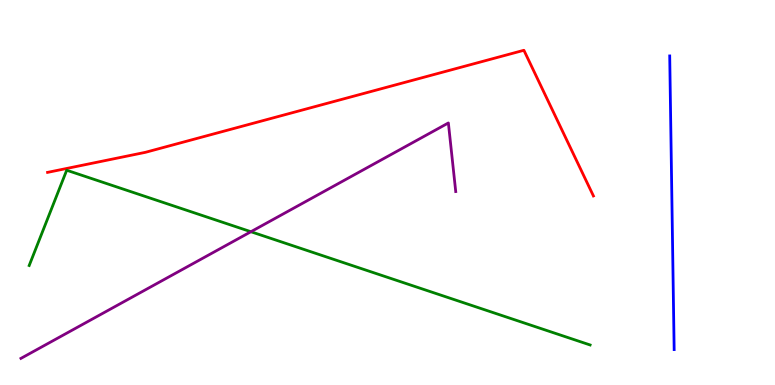[{'lines': ['blue', 'red'], 'intersections': []}, {'lines': ['green', 'red'], 'intersections': []}, {'lines': ['purple', 'red'], 'intersections': []}, {'lines': ['blue', 'green'], 'intersections': []}, {'lines': ['blue', 'purple'], 'intersections': []}, {'lines': ['green', 'purple'], 'intersections': [{'x': 3.24, 'y': 3.98}]}]